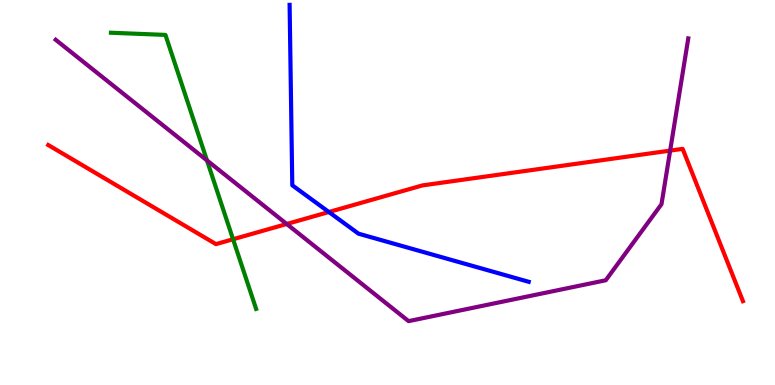[{'lines': ['blue', 'red'], 'intersections': [{'x': 4.24, 'y': 4.49}]}, {'lines': ['green', 'red'], 'intersections': [{'x': 3.01, 'y': 3.79}]}, {'lines': ['purple', 'red'], 'intersections': [{'x': 3.7, 'y': 4.18}, {'x': 8.65, 'y': 6.09}]}, {'lines': ['blue', 'green'], 'intersections': []}, {'lines': ['blue', 'purple'], 'intersections': []}, {'lines': ['green', 'purple'], 'intersections': [{'x': 2.67, 'y': 5.83}]}]